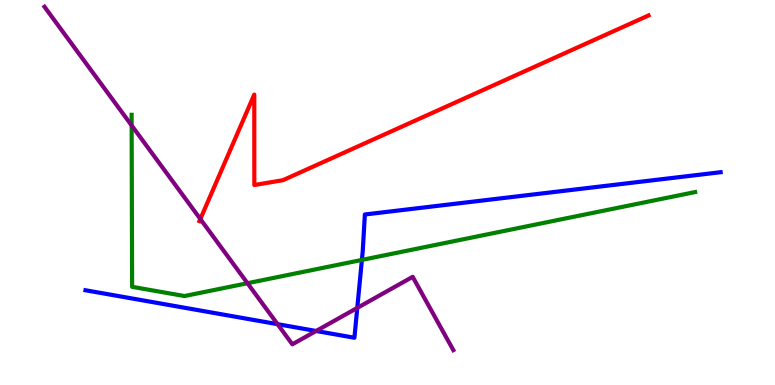[{'lines': ['blue', 'red'], 'intersections': []}, {'lines': ['green', 'red'], 'intersections': []}, {'lines': ['purple', 'red'], 'intersections': [{'x': 2.59, 'y': 4.31}]}, {'lines': ['blue', 'green'], 'intersections': [{'x': 4.67, 'y': 3.25}]}, {'lines': ['blue', 'purple'], 'intersections': [{'x': 3.58, 'y': 1.58}, {'x': 4.08, 'y': 1.4}, {'x': 4.61, 'y': 2.0}]}, {'lines': ['green', 'purple'], 'intersections': [{'x': 1.7, 'y': 6.74}, {'x': 3.19, 'y': 2.64}]}]